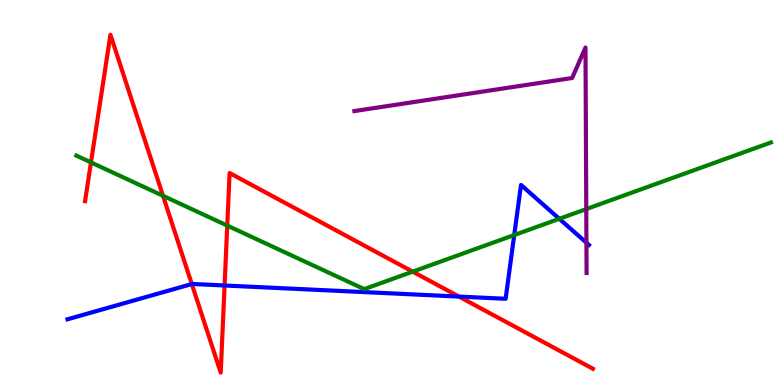[{'lines': ['blue', 'red'], 'intersections': [{'x': 2.47, 'y': 2.62}, {'x': 2.9, 'y': 2.58}, {'x': 5.92, 'y': 2.3}]}, {'lines': ['green', 'red'], 'intersections': [{'x': 1.17, 'y': 5.78}, {'x': 2.1, 'y': 4.91}, {'x': 2.93, 'y': 4.14}, {'x': 5.33, 'y': 2.94}]}, {'lines': ['purple', 'red'], 'intersections': []}, {'lines': ['blue', 'green'], 'intersections': [{'x': 6.64, 'y': 3.9}, {'x': 7.22, 'y': 4.32}]}, {'lines': ['blue', 'purple'], 'intersections': [{'x': 7.57, 'y': 3.7}]}, {'lines': ['green', 'purple'], 'intersections': [{'x': 7.56, 'y': 4.57}]}]